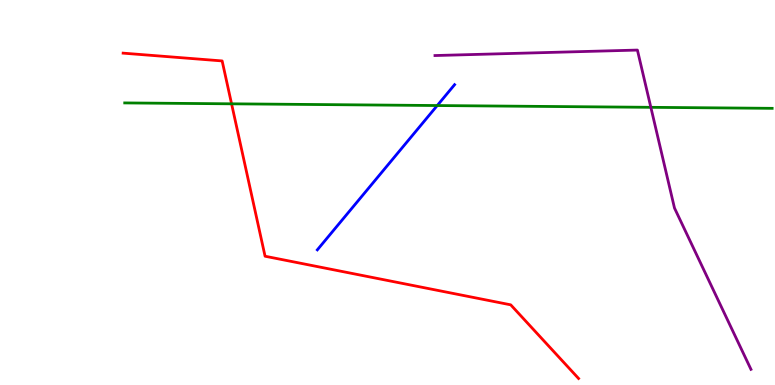[{'lines': ['blue', 'red'], 'intersections': []}, {'lines': ['green', 'red'], 'intersections': [{'x': 2.99, 'y': 7.3}]}, {'lines': ['purple', 'red'], 'intersections': []}, {'lines': ['blue', 'green'], 'intersections': [{'x': 5.64, 'y': 7.26}]}, {'lines': ['blue', 'purple'], 'intersections': []}, {'lines': ['green', 'purple'], 'intersections': [{'x': 8.4, 'y': 7.21}]}]